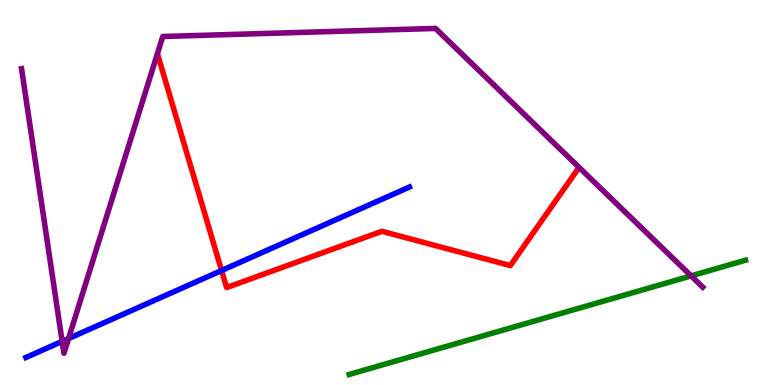[{'lines': ['blue', 'red'], 'intersections': [{'x': 2.86, 'y': 2.97}]}, {'lines': ['green', 'red'], 'intersections': []}, {'lines': ['purple', 'red'], 'intersections': []}, {'lines': ['blue', 'green'], 'intersections': []}, {'lines': ['blue', 'purple'], 'intersections': [{'x': 0.802, 'y': 1.13}, {'x': 0.884, 'y': 1.21}]}, {'lines': ['green', 'purple'], 'intersections': [{'x': 8.92, 'y': 2.83}]}]